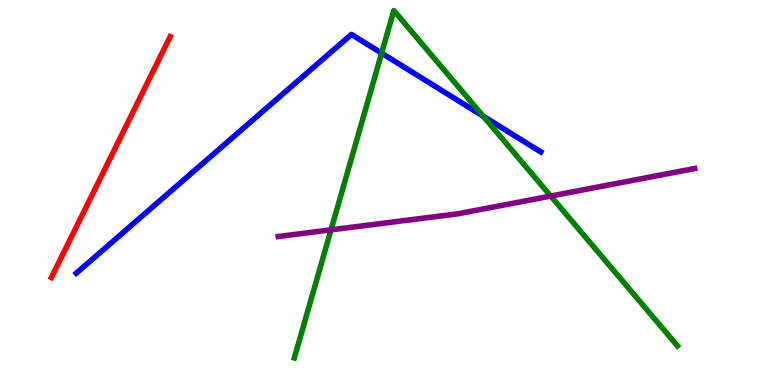[{'lines': ['blue', 'red'], 'intersections': []}, {'lines': ['green', 'red'], 'intersections': []}, {'lines': ['purple', 'red'], 'intersections': []}, {'lines': ['blue', 'green'], 'intersections': [{'x': 4.92, 'y': 8.62}, {'x': 6.23, 'y': 6.98}]}, {'lines': ['blue', 'purple'], 'intersections': []}, {'lines': ['green', 'purple'], 'intersections': [{'x': 4.27, 'y': 4.03}, {'x': 7.11, 'y': 4.91}]}]